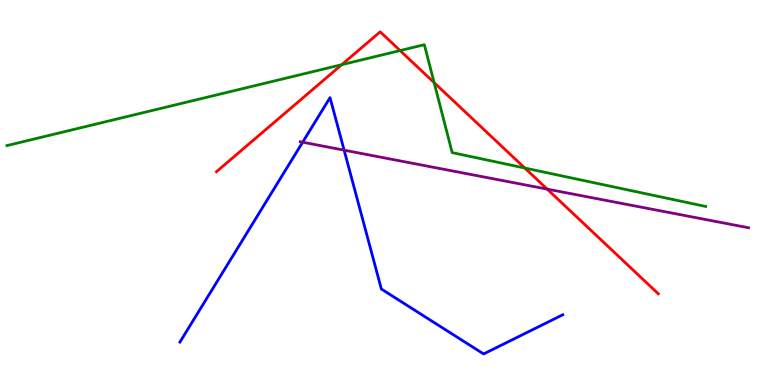[{'lines': ['blue', 'red'], 'intersections': []}, {'lines': ['green', 'red'], 'intersections': [{'x': 4.41, 'y': 8.32}, {'x': 5.16, 'y': 8.69}, {'x': 5.6, 'y': 7.85}, {'x': 6.77, 'y': 5.64}]}, {'lines': ['purple', 'red'], 'intersections': [{'x': 7.06, 'y': 5.09}]}, {'lines': ['blue', 'green'], 'intersections': []}, {'lines': ['blue', 'purple'], 'intersections': [{'x': 3.91, 'y': 6.31}, {'x': 4.44, 'y': 6.1}]}, {'lines': ['green', 'purple'], 'intersections': []}]